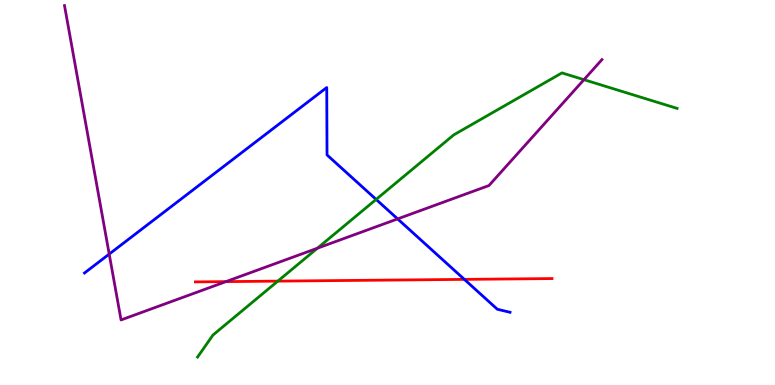[{'lines': ['blue', 'red'], 'intersections': [{'x': 5.99, 'y': 2.74}]}, {'lines': ['green', 'red'], 'intersections': [{'x': 3.58, 'y': 2.7}]}, {'lines': ['purple', 'red'], 'intersections': [{'x': 2.92, 'y': 2.69}]}, {'lines': ['blue', 'green'], 'intersections': [{'x': 4.85, 'y': 4.82}]}, {'lines': ['blue', 'purple'], 'intersections': [{'x': 1.41, 'y': 3.4}, {'x': 5.13, 'y': 4.31}]}, {'lines': ['green', 'purple'], 'intersections': [{'x': 4.1, 'y': 3.55}, {'x': 7.53, 'y': 7.93}]}]